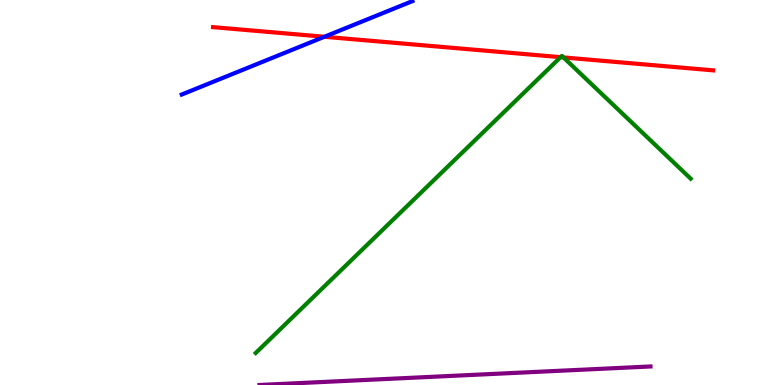[{'lines': ['blue', 'red'], 'intersections': [{'x': 4.19, 'y': 9.05}]}, {'lines': ['green', 'red'], 'intersections': [{'x': 7.23, 'y': 8.51}, {'x': 7.27, 'y': 8.51}]}, {'lines': ['purple', 'red'], 'intersections': []}, {'lines': ['blue', 'green'], 'intersections': []}, {'lines': ['blue', 'purple'], 'intersections': []}, {'lines': ['green', 'purple'], 'intersections': []}]